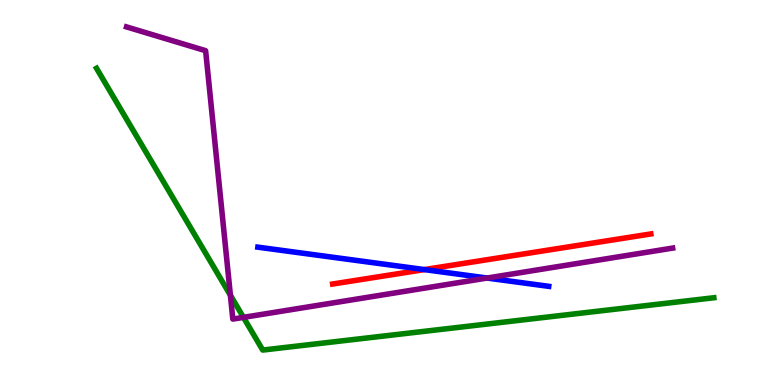[{'lines': ['blue', 'red'], 'intersections': [{'x': 5.48, 'y': 3.0}]}, {'lines': ['green', 'red'], 'intersections': []}, {'lines': ['purple', 'red'], 'intersections': []}, {'lines': ['blue', 'green'], 'intersections': []}, {'lines': ['blue', 'purple'], 'intersections': [{'x': 6.29, 'y': 2.78}]}, {'lines': ['green', 'purple'], 'intersections': [{'x': 2.97, 'y': 2.33}, {'x': 3.14, 'y': 1.76}]}]